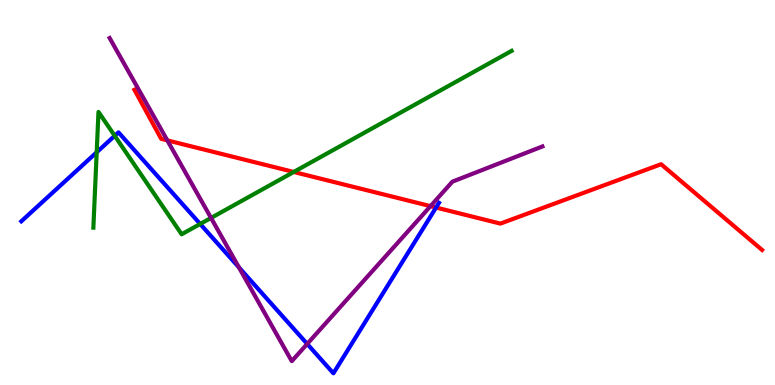[{'lines': ['blue', 'red'], 'intersections': [{'x': 5.63, 'y': 4.61}]}, {'lines': ['green', 'red'], 'intersections': [{'x': 3.79, 'y': 5.53}]}, {'lines': ['purple', 'red'], 'intersections': [{'x': 2.16, 'y': 6.35}, {'x': 5.55, 'y': 4.65}]}, {'lines': ['blue', 'green'], 'intersections': [{'x': 1.25, 'y': 6.04}, {'x': 1.48, 'y': 6.47}, {'x': 2.58, 'y': 4.18}]}, {'lines': ['blue', 'purple'], 'intersections': [{'x': 3.08, 'y': 3.06}, {'x': 3.96, 'y': 1.07}]}, {'lines': ['green', 'purple'], 'intersections': [{'x': 2.72, 'y': 4.34}]}]